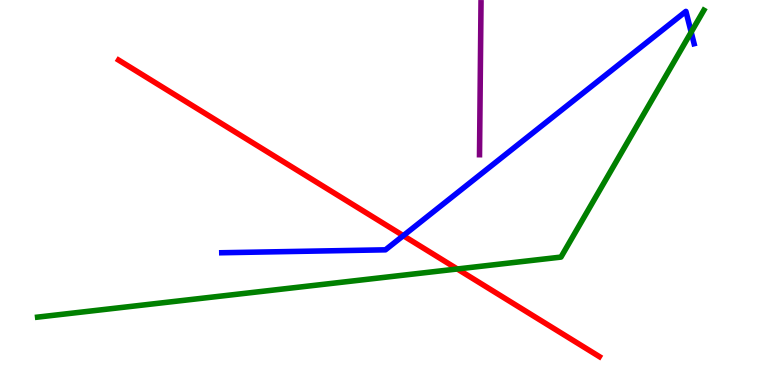[{'lines': ['blue', 'red'], 'intersections': [{'x': 5.2, 'y': 3.88}]}, {'lines': ['green', 'red'], 'intersections': [{'x': 5.9, 'y': 3.01}]}, {'lines': ['purple', 'red'], 'intersections': []}, {'lines': ['blue', 'green'], 'intersections': [{'x': 8.92, 'y': 9.17}]}, {'lines': ['blue', 'purple'], 'intersections': []}, {'lines': ['green', 'purple'], 'intersections': []}]